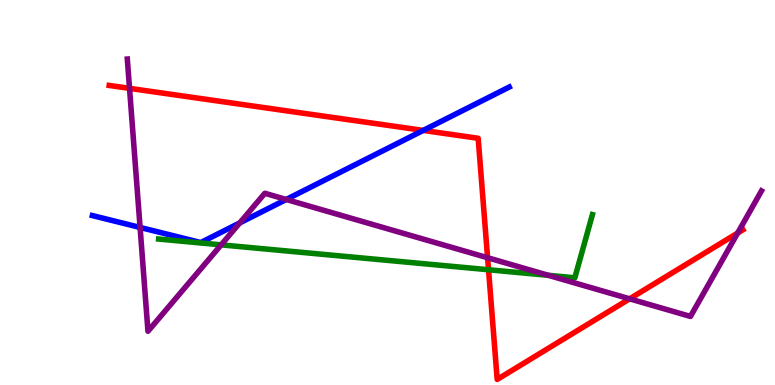[{'lines': ['blue', 'red'], 'intersections': [{'x': 5.46, 'y': 6.61}]}, {'lines': ['green', 'red'], 'intersections': [{'x': 6.3, 'y': 2.99}]}, {'lines': ['purple', 'red'], 'intersections': [{'x': 1.67, 'y': 7.71}, {'x': 6.29, 'y': 3.31}, {'x': 8.12, 'y': 2.24}, {'x': 9.52, 'y': 3.95}]}, {'lines': ['blue', 'green'], 'intersections': []}, {'lines': ['blue', 'purple'], 'intersections': [{'x': 1.81, 'y': 4.09}, {'x': 3.09, 'y': 4.21}, {'x': 3.69, 'y': 4.82}]}, {'lines': ['green', 'purple'], 'intersections': [{'x': 2.85, 'y': 3.64}, {'x': 7.08, 'y': 2.85}]}]